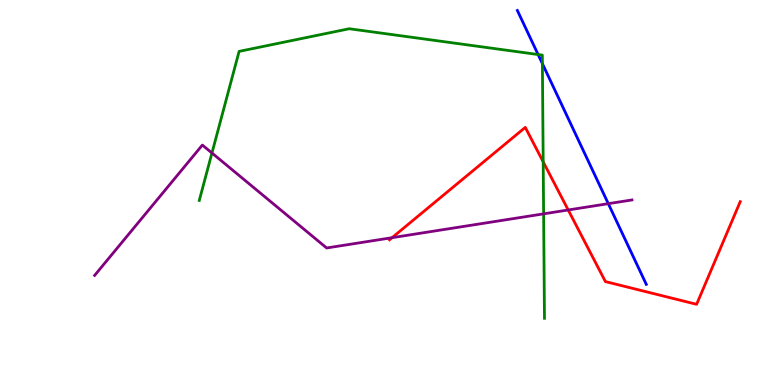[{'lines': ['blue', 'red'], 'intersections': []}, {'lines': ['green', 'red'], 'intersections': [{'x': 7.01, 'y': 5.8}]}, {'lines': ['purple', 'red'], 'intersections': [{'x': 5.06, 'y': 3.83}, {'x': 7.33, 'y': 4.55}]}, {'lines': ['blue', 'green'], 'intersections': [{'x': 6.94, 'y': 8.58}, {'x': 7.0, 'y': 8.35}]}, {'lines': ['blue', 'purple'], 'intersections': [{'x': 7.85, 'y': 4.71}]}, {'lines': ['green', 'purple'], 'intersections': [{'x': 2.73, 'y': 6.03}, {'x': 7.01, 'y': 4.45}]}]